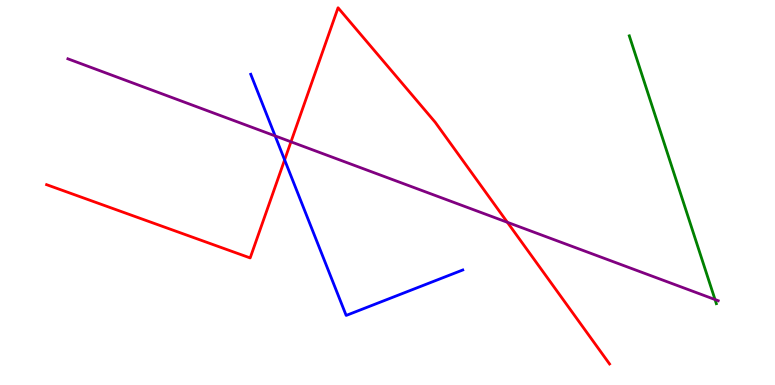[{'lines': ['blue', 'red'], 'intersections': [{'x': 3.67, 'y': 5.85}]}, {'lines': ['green', 'red'], 'intersections': []}, {'lines': ['purple', 'red'], 'intersections': [{'x': 3.75, 'y': 6.32}, {'x': 6.55, 'y': 4.23}]}, {'lines': ['blue', 'green'], 'intersections': []}, {'lines': ['blue', 'purple'], 'intersections': [{'x': 3.55, 'y': 6.47}]}, {'lines': ['green', 'purple'], 'intersections': [{'x': 9.23, 'y': 2.22}]}]